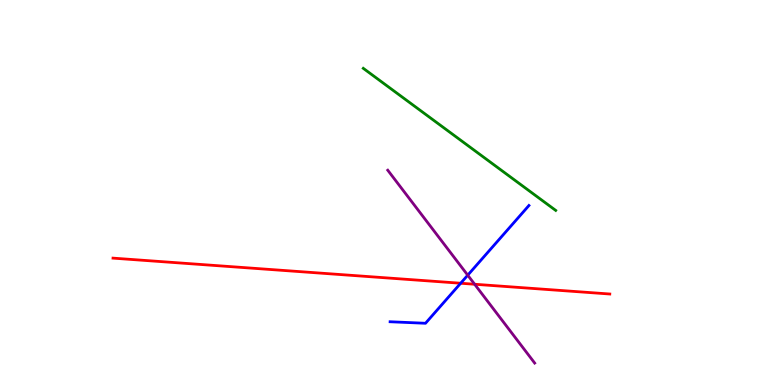[{'lines': ['blue', 'red'], 'intersections': [{'x': 5.94, 'y': 2.64}]}, {'lines': ['green', 'red'], 'intersections': []}, {'lines': ['purple', 'red'], 'intersections': [{'x': 6.12, 'y': 2.62}]}, {'lines': ['blue', 'green'], 'intersections': []}, {'lines': ['blue', 'purple'], 'intersections': [{'x': 6.04, 'y': 2.85}]}, {'lines': ['green', 'purple'], 'intersections': []}]